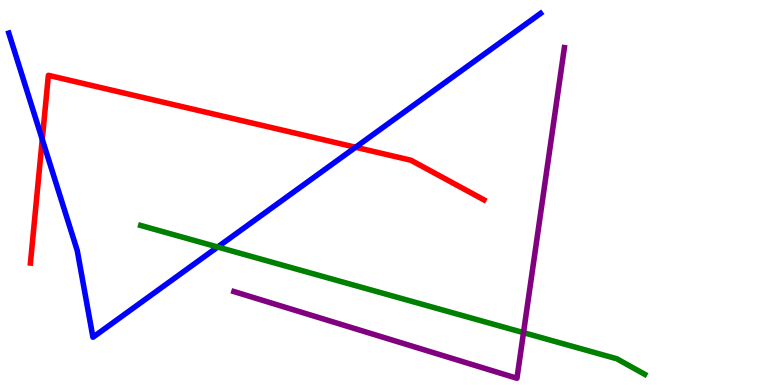[{'lines': ['blue', 'red'], 'intersections': [{'x': 0.545, 'y': 6.38}, {'x': 4.59, 'y': 6.18}]}, {'lines': ['green', 'red'], 'intersections': []}, {'lines': ['purple', 'red'], 'intersections': []}, {'lines': ['blue', 'green'], 'intersections': [{'x': 2.81, 'y': 3.58}]}, {'lines': ['blue', 'purple'], 'intersections': []}, {'lines': ['green', 'purple'], 'intersections': [{'x': 6.75, 'y': 1.36}]}]